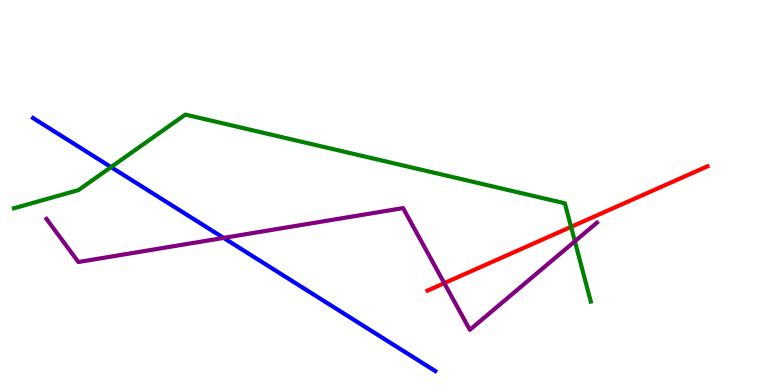[{'lines': ['blue', 'red'], 'intersections': []}, {'lines': ['green', 'red'], 'intersections': [{'x': 7.37, 'y': 4.11}]}, {'lines': ['purple', 'red'], 'intersections': [{'x': 5.73, 'y': 2.65}]}, {'lines': ['blue', 'green'], 'intersections': [{'x': 1.43, 'y': 5.66}]}, {'lines': ['blue', 'purple'], 'intersections': [{'x': 2.89, 'y': 3.82}]}, {'lines': ['green', 'purple'], 'intersections': [{'x': 7.42, 'y': 3.73}]}]